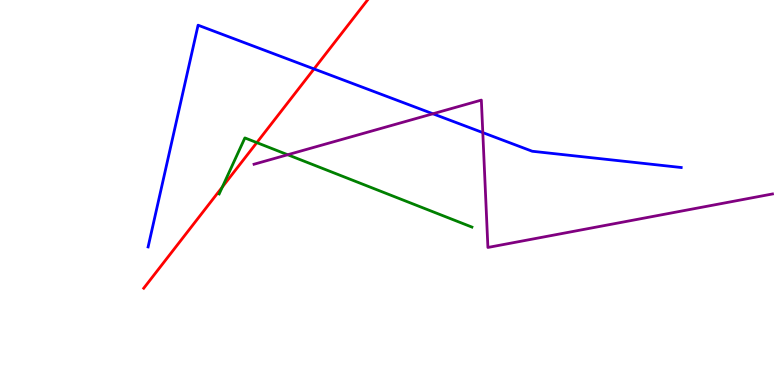[{'lines': ['blue', 'red'], 'intersections': [{'x': 4.05, 'y': 8.21}]}, {'lines': ['green', 'red'], 'intersections': [{'x': 2.87, 'y': 5.14}, {'x': 3.31, 'y': 6.3}]}, {'lines': ['purple', 'red'], 'intersections': []}, {'lines': ['blue', 'green'], 'intersections': []}, {'lines': ['blue', 'purple'], 'intersections': [{'x': 5.59, 'y': 7.04}, {'x': 6.23, 'y': 6.56}]}, {'lines': ['green', 'purple'], 'intersections': [{'x': 3.71, 'y': 5.98}]}]